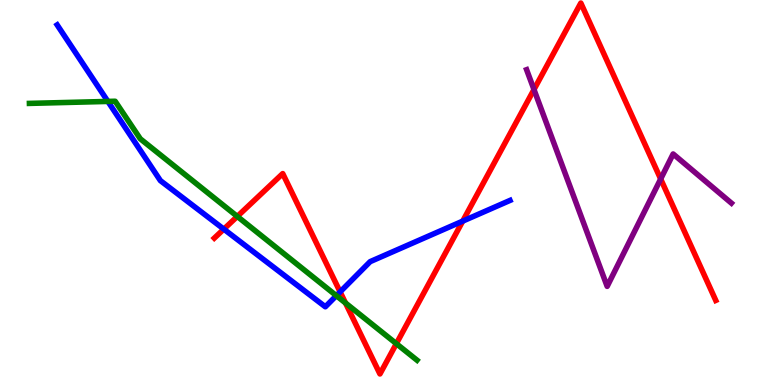[{'lines': ['blue', 'red'], 'intersections': [{'x': 2.89, 'y': 4.05}, {'x': 4.39, 'y': 2.42}, {'x': 5.97, 'y': 4.26}]}, {'lines': ['green', 'red'], 'intersections': [{'x': 3.06, 'y': 4.38}, {'x': 4.46, 'y': 2.13}, {'x': 5.11, 'y': 1.07}]}, {'lines': ['purple', 'red'], 'intersections': [{'x': 6.89, 'y': 7.67}, {'x': 8.52, 'y': 5.35}]}, {'lines': ['blue', 'green'], 'intersections': [{'x': 1.39, 'y': 7.37}, {'x': 4.34, 'y': 2.32}]}, {'lines': ['blue', 'purple'], 'intersections': []}, {'lines': ['green', 'purple'], 'intersections': []}]